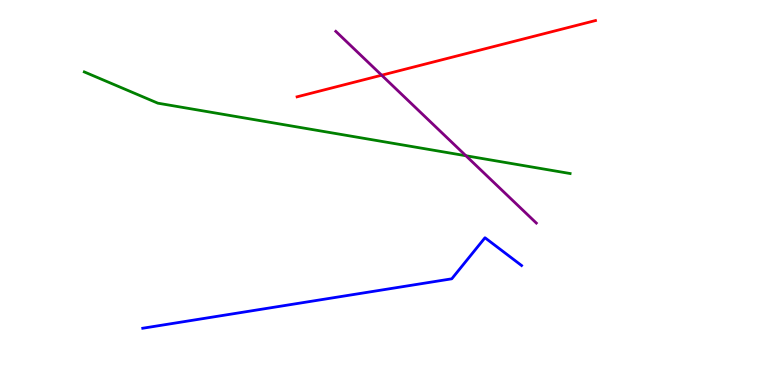[{'lines': ['blue', 'red'], 'intersections': []}, {'lines': ['green', 'red'], 'intersections': []}, {'lines': ['purple', 'red'], 'intersections': [{'x': 4.92, 'y': 8.05}]}, {'lines': ['blue', 'green'], 'intersections': []}, {'lines': ['blue', 'purple'], 'intersections': []}, {'lines': ['green', 'purple'], 'intersections': [{'x': 6.01, 'y': 5.95}]}]